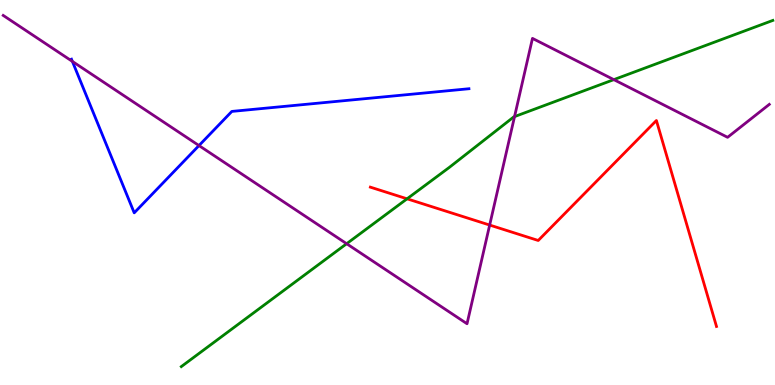[{'lines': ['blue', 'red'], 'intersections': []}, {'lines': ['green', 'red'], 'intersections': [{'x': 5.25, 'y': 4.84}]}, {'lines': ['purple', 'red'], 'intersections': [{'x': 6.32, 'y': 4.15}]}, {'lines': ['blue', 'green'], 'intersections': []}, {'lines': ['blue', 'purple'], 'intersections': [{'x': 0.934, 'y': 8.4}, {'x': 2.57, 'y': 6.22}]}, {'lines': ['green', 'purple'], 'intersections': [{'x': 4.47, 'y': 3.67}, {'x': 6.64, 'y': 6.97}, {'x': 7.92, 'y': 7.93}]}]